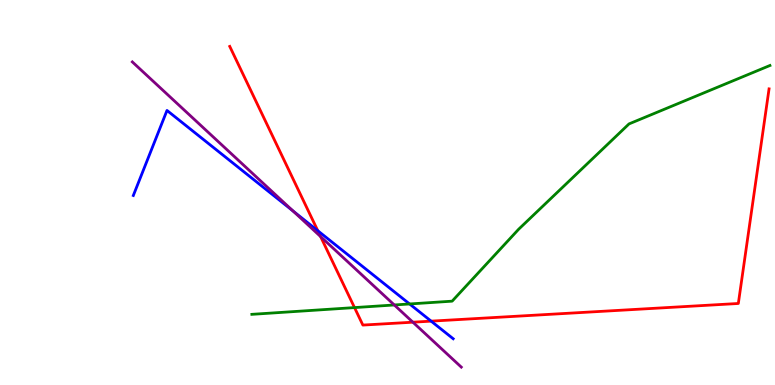[{'lines': ['blue', 'red'], 'intersections': [{'x': 4.1, 'y': 4.01}, {'x': 5.56, 'y': 1.66}]}, {'lines': ['green', 'red'], 'intersections': [{'x': 4.57, 'y': 2.01}]}, {'lines': ['purple', 'red'], 'intersections': [{'x': 4.14, 'y': 3.86}, {'x': 5.33, 'y': 1.63}]}, {'lines': ['blue', 'green'], 'intersections': [{'x': 5.29, 'y': 2.1}]}, {'lines': ['blue', 'purple'], 'intersections': [{'x': 3.78, 'y': 4.52}]}, {'lines': ['green', 'purple'], 'intersections': [{'x': 5.09, 'y': 2.08}]}]